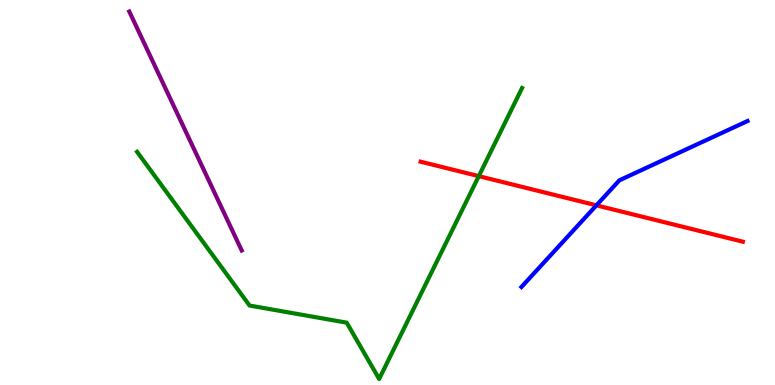[{'lines': ['blue', 'red'], 'intersections': [{'x': 7.7, 'y': 4.67}]}, {'lines': ['green', 'red'], 'intersections': [{'x': 6.18, 'y': 5.42}]}, {'lines': ['purple', 'red'], 'intersections': []}, {'lines': ['blue', 'green'], 'intersections': []}, {'lines': ['blue', 'purple'], 'intersections': []}, {'lines': ['green', 'purple'], 'intersections': []}]